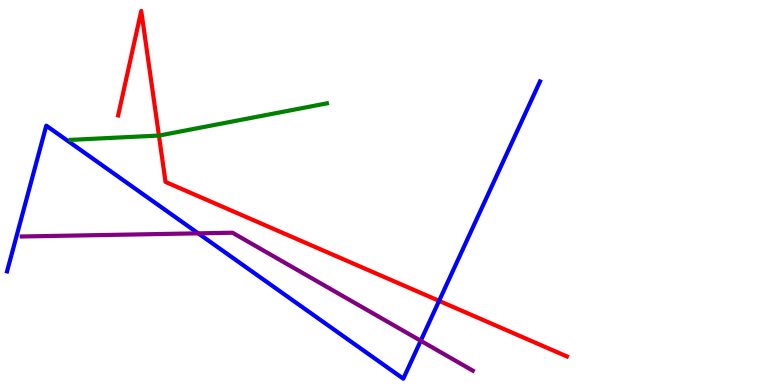[{'lines': ['blue', 'red'], 'intersections': [{'x': 5.67, 'y': 2.19}]}, {'lines': ['green', 'red'], 'intersections': [{'x': 2.05, 'y': 6.48}]}, {'lines': ['purple', 'red'], 'intersections': []}, {'lines': ['blue', 'green'], 'intersections': []}, {'lines': ['blue', 'purple'], 'intersections': [{'x': 2.56, 'y': 3.94}, {'x': 5.43, 'y': 1.15}]}, {'lines': ['green', 'purple'], 'intersections': []}]